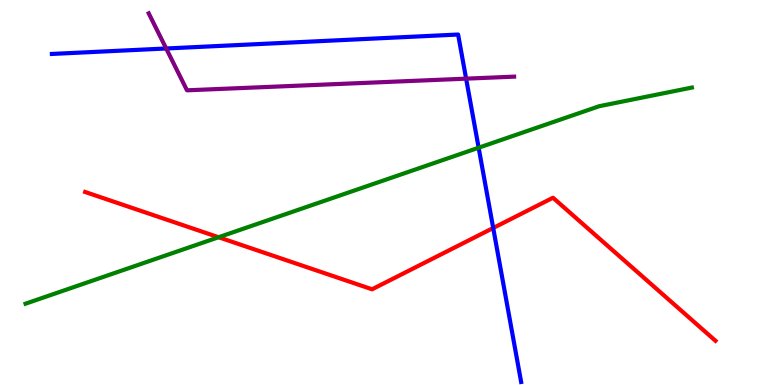[{'lines': ['blue', 'red'], 'intersections': [{'x': 6.36, 'y': 4.08}]}, {'lines': ['green', 'red'], 'intersections': [{'x': 2.82, 'y': 3.84}]}, {'lines': ['purple', 'red'], 'intersections': []}, {'lines': ['blue', 'green'], 'intersections': [{'x': 6.18, 'y': 6.16}]}, {'lines': ['blue', 'purple'], 'intersections': [{'x': 2.14, 'y': 8.74}, {'x': 6.01, 'y': 7.96}]}, {'lines': ['green', 'purple'], 'intersections': []}]